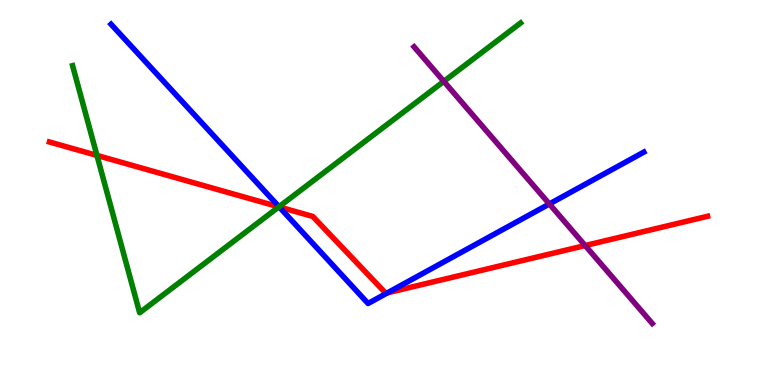[{'lines': ['blue', 'red'], 'intersections': [{'x': 3.6, 'y': 4.62}, {'x': 5.0, 'y': 2.39}]}, {'lines': ['green', 'red'], 'intersections': [{'x': 1.25, 'y': 5.96}, {'x': 3.6, 'y': 4.63}]}, {'lines': ['purple', 'red'], 'intersections': [{'x': 7.55, 'y': 3.62}]}, {'lines': ['blue', 'green'], 'intersections': [{'x': 3.6, 'y': 4.63}]}, {'lines': ['blue', 'purple'], 'intersections': [{'x': 7.09, 'y': 4.7}]}, {'lines': ['green', 'purple'], 'intersections': [{'x': 5.73, 'y': 7.89}]}]